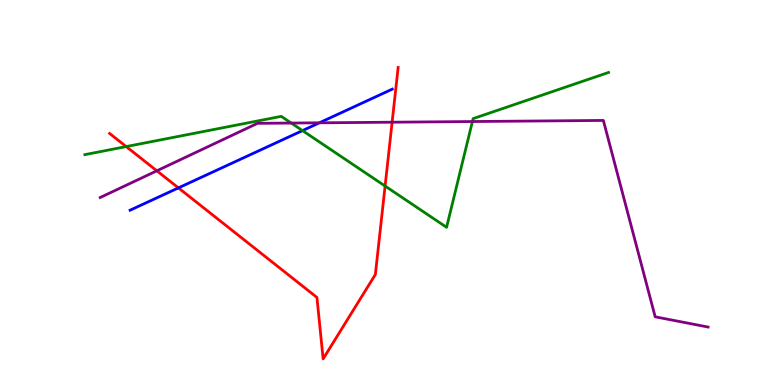[{'lines': ['blue', 'red'], 'intersections': [{'x': 2.3, 'y': 5.12}]}, {'lines': ['green', 'red'], 'intersections': [{'x': 1.63, 'y': 6.19}, {'x': 4.97, 'y': 5.17}]}, {'lines': ['purple', 'red'], 'intersections': [{'x': 2.02, 'y': 5.56}, {'x': 5.06, 'y': 6.83}]}, {'lines': ['blue', 'green'], 'intersections': [{'x': 3.9, 'y': 6.61}]}, {'lines': ['blue', 'purple'], 'intersections': [{'x': 4.12, 'y': 6.81}]}, {'lines': ['green', 'purple'], 'intersections': [{'x': 3.76, 'y': 6.8}, {'x': 6.1, 'y': 6.84}]}]